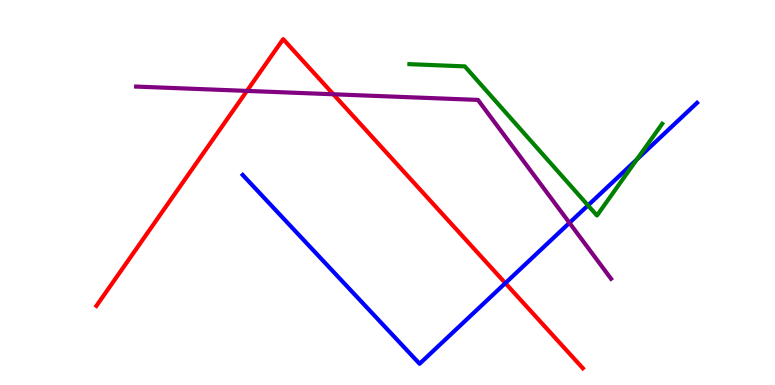[{'lines': ['blue', 'red'], 'intersections': [{'x': 6.52, 'y': 2.65}]}, {'lines': ['green', 'red'], 'intersections': []}, {'lines': ['purple', 'red'], 'intersections': [{'x': 3.19, 'y': 7.64}, {'x': 4.3, 'y': 7.55}]}, {'lines': ['blue', 'green'], 'intersections': [{'x': 7.59, 'y': 4.67}, {'x': 8.22, 'y': 5.86}]}, {'lines': ['blue', 'purple'], 'intersections': [{'x': 7.35, 'y': 4.21}]}, {'lines': ['green', 'purple'], 'intersections': []}]